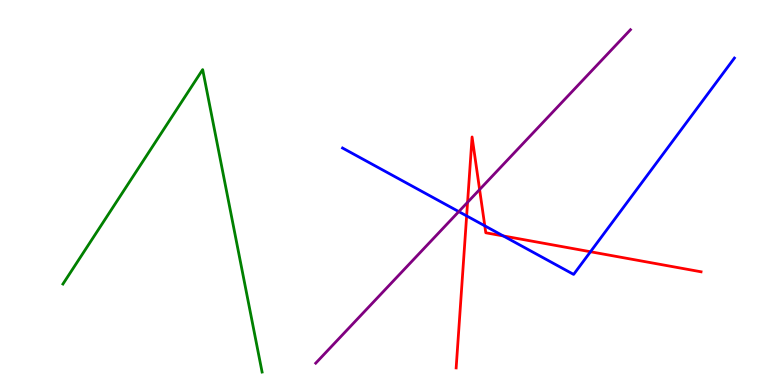[{'lines': ['blue', 'red'], 'intersections': [{'x': 6.02, 'y': 4.39}, {'x': 6.26, 'y': 4.13}, {'x': 6.49, 'y': 3.87}, {'x': 7.62, 'y': 3.46}]}, {'lines': ['green', 'red'], 'intersections': []}, {'lines': ['purple', 'red'], 'intersections': [{'x': 6.03, 'y': 4.75}, {'x': 6.19, 'y': 5.08}]}, {'lines': ['blue', 'green'], 'intersections': []}, {'lines': ['blue', 'purple'], 'intersections': [{'x': 5.92, 'y': 4.5}]}, {'lines': ['green', 'purple'], 'intersections': []}]